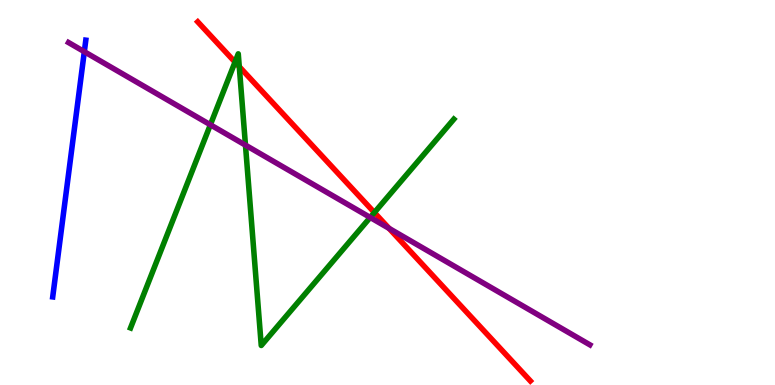[{'lines': ['blue', 'red'], 'intersections': []}, {'lines': ['green', 'red'], 'intersections': [{'x': 3.03, 'y': 8.39}, {'x': 3.09, 'y': 8.27}, {'x': 4.83, 'y': 4.48}]}, {'lines': ['purple', 'red'], 'intersections': [{'x': 5.02, 'y': 4.07}]}, {'lines': ['blue', 'green'], 'intersections': []}, {'lines': ['blue', 'purple'], 'intersections': [{'x': 1.09, 'y': 8.66}]}, {'lines': ['green', 'purple'], 'intersections': [{'x': 2.71, 'y': 6.76}, {'x': 3.17, 'y': 6.23}, {'x': 4.78, 'y': 4.35}]}]